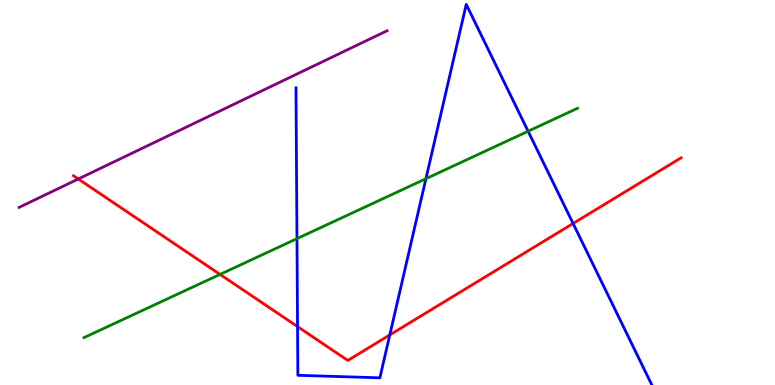[{'lines': ['blue', 'red'], 'intersections': [{'x': 3.84, 'y': 1.52}, {'x': 5.03, 'y': 1.3}, {'x': 7.39, 'y': 4.2}]}, {'lines': ['green', 'red'], 'intersections': [{'x': 2.84, 'y': 2.87}]}, {'lines': ['purple', 'red'], 'intersections': [{'x': 1.01, 'y': 5.35}]}, {'lines': ['blue', 'green'], 'intersections': [{'x': 3.83, 'y': 3.8}, {'x': 5.5, 'y': 5.36}, {'x': 6.81, 'y': 6.59}]}, {'lines': ['blue', 'purple'], 'intersections': []}, {'lines': ['green', 'purple'], 'intersections': []}]